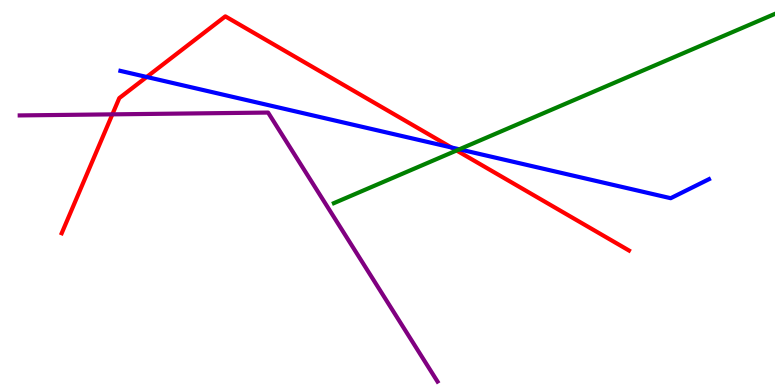[{'lines': ['blue', 'red'], 'intersections': [{'x': 1.89, 'y': 8.0}, {'x': 5.82, 'y': 6.17}]}, {'lines': ['green', 'red'], 'intersections': [{'x': 5.89, 'y': 6.09}]}, {'lines': ['purple', 'red'], 'intersections': [{'x': 1.45, 'y': 7.03}]}, {'lines': ['blue', 'green'], 'intersections': [{'x': 5.93, 'y': 6.12}]}, {'lines': ['blue', 'purple'], 'intersections': []}, {'lines': ['green', 'purple'], 'intersections': []}]